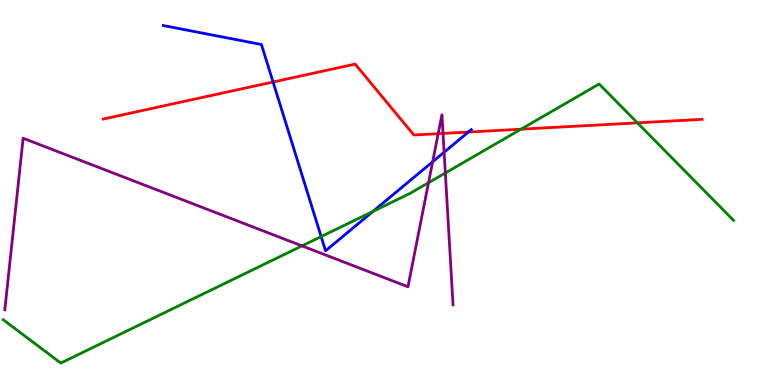[{'lines': ['blue', 'red'], 'intersections': [{'x': 3.52, 'y': 7.87}, {'x': 6.04, 'y': 6.57}]}, {'lines': ['green', 'red'], 'intersections': [{'x': 6.72, 'y': 6.64}, {'x': 8.22, 'y': 6.81}]}, {'lines': ['purple', 'red'], 'intersections': [{'x': 5.65, 'y': 6.53}, {'x': 5.72, 'y': 6.53}]}, {'lines': ['blue', 'green'], 'intersections': [{'x': 4.14, 'y': 3.85}, {'x': 4.81, 'y': 4.51}]}, {'lines': ['blue', 'purple'], 'intersections': [{'x': 5.58, 'y': 5.8}, {'x': 5.73, 'y': 6.05}]}, {'lines': ['green', 'purple'], 'intersections': [{'x': 3.9, 'y': 3.61}, {'x': 5.53, 'y': 5.25}, {'x': 5.75, 'y': 5.51}]}]